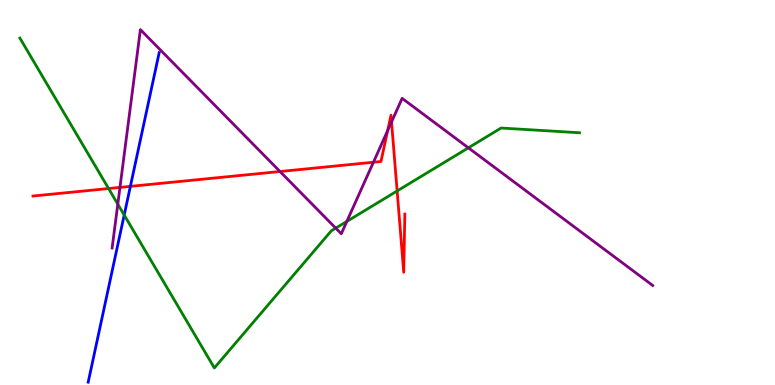[{'lines': ['blue', 'red'], 'intersections': [{'x': 1.68, 'y': 5.16}]}, {'lines': ['green', 'red'], 'intersections': [{'x': 1.4, 'y': 5.1}, {'x': 5.12, 'y': 5.04}]}, {'lines': ['purple', 'red'], 'intersections': [{'x': 1.55, 'y': 5.13}, {'x': 3.61, 'y': 5.55}, {'x': 4.82, 'y': 5.79}, {'x': 5.0, 'y': 6.61}, {'x': 5.05, 'y': 6.83}]}, {'lines': ['blue', 'green'], 'intersections': [{'x': 1.6, 'y': 4.41}]}, {'lines': ['blue', 'purple'], 'intersections': []}, {'lines': ['green', 'purple'], 'intersections': [{'x': 1.52, 'y': 4.7}, {'x': 4.33, 'y': 4.07}, {'x': 4.48, 'y': 4.25}, {'x': 6.04, 'y': 6.16}]}]